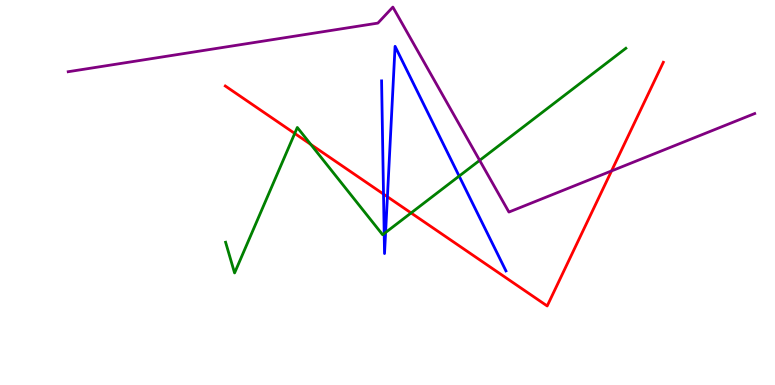[{'lines': ['blue', 'red'], 'intersections': [{'x': 4.95, 'y': 4.96}, {'x': 5.0, 'y': 4.89}]}, {'lines': ['green', 'red'], 'intersections': [{'x': 3.8, 'y': 6.53}, {'x': 4.01, 'y': 6.25}, {'x': 5.3, 'y': 4.47}]}, {'lines': ['purple', 'red'], 'intersections': [{'x': 7.89, 'y': 5.56}]}, {'lines': ['blue', 'green'], 'intersections': [{'x': 4.96, 'y': 3.93}, {'x': 4.98, 'y': 3.96}, {'x': 5.92, 'y': 5.43}]}, {'lines': ['blue', 'purple'], 'intersections': []}, {'lines': ['green', 'purple'], 'intersections': [{'x': 6.19, 'y': 5.83}]}]